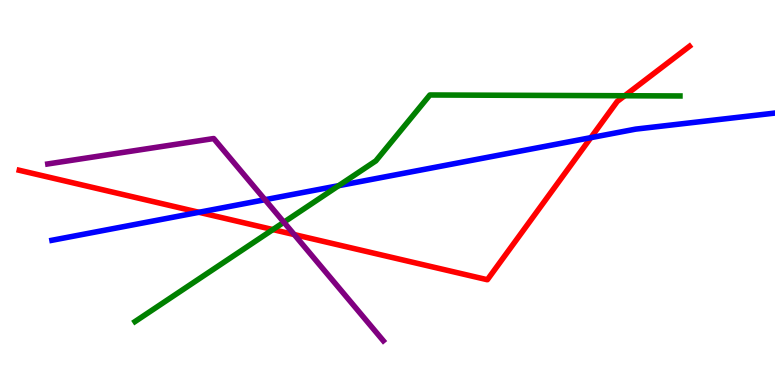[{'lines': ['blue', 'red'], 'intersections': [{'x': 2.57, 'y': 4.49}, {'x': 7.62, 'y': 6.42}]}, {'lines': ['green', 'red'], 'intersections': [{'x': 3.52, 'y': 4.04}, {'x': 8.06, 'y': 7.51}]}, {'lines': ['purple', 'red'], 'intersections': [{'x': 3.8, 'y': 3.91}]}, {'lines': ['blue', 'green'], 'intersections': [{'x': 4.37, 'y': 5.18}]}, {'lines': ['blue', 'purple'], 'intersections': [{'x': 3.42, 'y': 4.81}]}, {'lines': ['green', 'purple'], 'intersections': [{'x': 3.66, 'y': 4.23}]}]